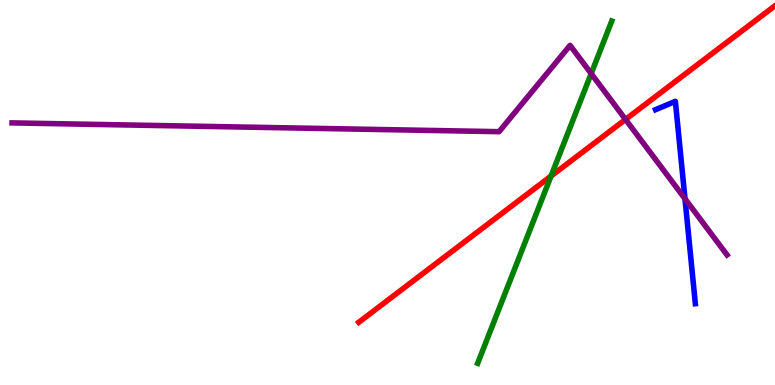[{'lines': ['blue', 'red'], 'intersections': []}, {'lines': ['green', 'red'], 'intersections': [{'x': 7.11, 'y': 5.43}]}, {'lines': ['purple', 'red'], 'intersections': [{'x': 8.07, 'y': 6.9}]}, {'lines': ['blue', 'green'], 'intersections': []}, {'lines': ['blue', 'purple'], 'intersections': [{'x': 8.84, 'y': 4.84}]}, {'lines': ['green', 'purple'], 'intersections': [{'x': 7.63, 'y': 8.09}]}]